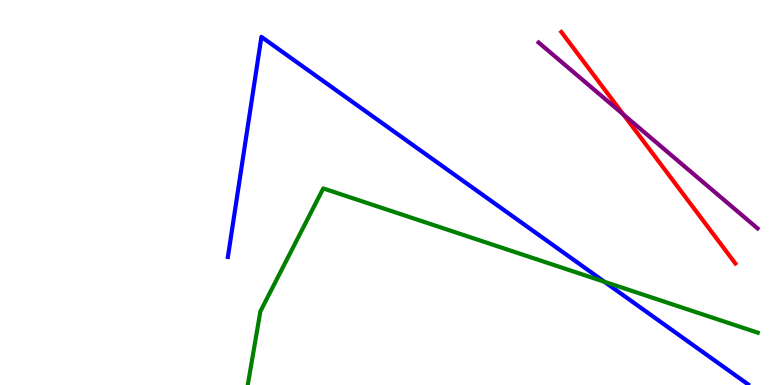[{'lines': ['blue', 'red'], 'intersections': []}, {'lines': ['green', 'red'], 'intersections': []}, {'lines': ['purple', 'red'], 'intersections': [{'x': 8.04, 'y': 7.03}]}, {'lines': ['blue', 'green'], 'intersections': [{'x': 7.8, 'y': 2.68}]}, {'lines': ['blue', 'purple'], 'intersections': []}, {'lines': ['green', 'purple'], 'intersections': []}]